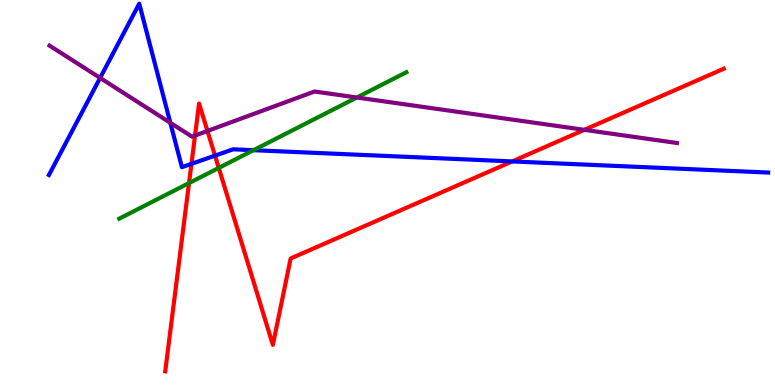[{'lines': ['blue', 'red'], 'intersections': [{'x': 2.47, 'y': 5.74}, {'x': 2.77, 'y': 5.96}, {'x': 6.61, 'y': 5.81}]}, {'lines': ['green', 'red'], 'intersections': [{'x': 2.44, 'y': 5.24}, {'x': 2.82, 'y': 5.64}]}, {'lines': ['purple', 'red'], 'intersections': [{'x': 2.52, 'y': 6.48}, {'x': 2.68, 'y': 6.6}, {'x': 7.54, 'y': 6.63}]}, {'lines': ['blue', 'green'], 'intersections': [{'x': 3.27, 'y': 6.1}]}, {'lines': ['blue', 'purple'], 'intersections': [{'x': 1.29, 'y': 7.98}, {'x': 2.2, 'y': 6.81}]}, {'lines': ['green', 'purple'], 'intersections': [{'x': 4.6, 'y': 7.47}]}]